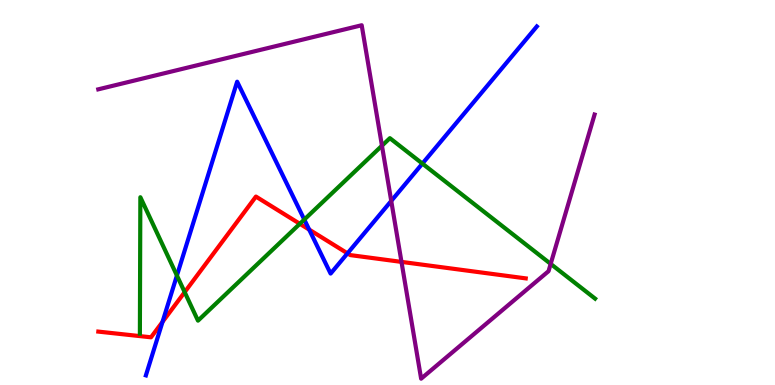[{'lines': ['blue', 'red'], 'intersections': [{'x': 2.1, 'y': 1.64}, {'x': 3.99, 'y': 4.04}, {'x': 4.48, 'y': 3.42}]}, {'lines': ['green', 'red'], 'intersections': [{'x': 2.38, 'y': 2.41}, {'x': 3.87, 'y': 4.19}]}, {'lines': ['purple', 'red'], 'intersections': [{'x': 5.18, 'y': 3.2}]}, {'lines': ['blue', 'green'], 'intersections': [{'x': 2.28, 'y': 2.84}, {'x': 3.93, 'y': 4.3}, {'x': 5.45, 'y': 5.75}]}, {'lines': ['blue', 'purple'], 'intersections': [{'x': 5.05, 'y': 4.78}]}, {'lines': ['green', 'purple'], 'intersections': [{'x': 4.93, 'y': 6.22}, {'x': 7.11, 'y': 3.15}]}]